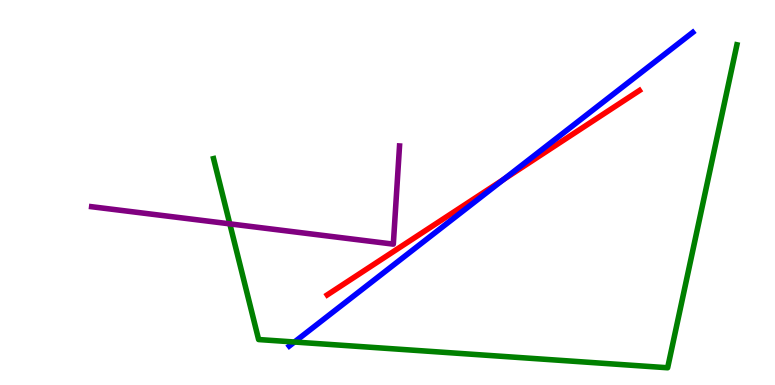[{'lines': ['blue', 'red'], 'intersections': [{'x': 6.5, 'y': 5.34}]}, {'lines': ['green', 'red'], 'intersections': []}, {'lines': ['purple', 'red'], 'intersections': []}, {'lines': ['blue', 'green'], 'intersections': [{'x': 3.8, 'y': 1.12}]}, {'lines': ['blue', 'purple'], 'intersections': []}, {'lines': ['green', 'purple'], 'intersections': [{'x': 2.97, 'y': 4.19}]}]